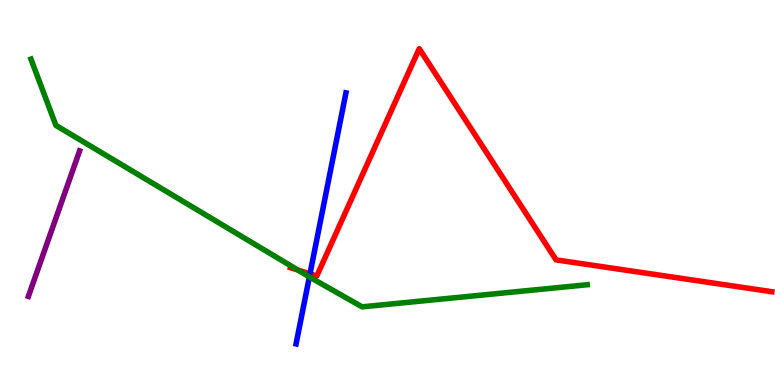[{'lines': ['blue', 'red'], 'intersections': [{'x': 4.0, 'y': 2.89}]}, {'lines': ['green', 'red'], 'intersections': [{'x': 3.84, 'y': 2.99}]}, {'lines': ['purple', 'red'], 'intersections': []}, {'lines': ['blue', 'green'], 'intersections': [{'x': 3.99, 'y': 2.81}]}, {'lines': ['blue', 'purple'], 'intersections': []}, {'lines': ['green', 'purple'], 'intersections': []}]